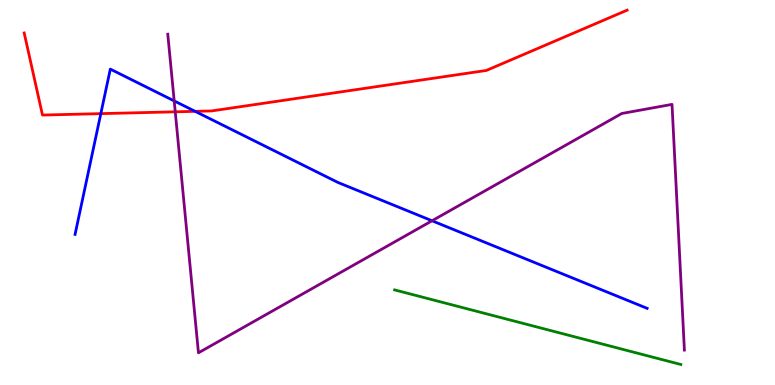[{'lines': ['blue', 'red'], 'intersections': [{'x': 1.3, 'y': 7.05}, {'x': 2.52, 'y': 7.11}]}, {'lines': ['green', 'red'], 'intersections': []}, {'lines': ['purple', 'red'], 'intersections': [{'x': 2.26, 'y': 7.1}]}, {'lines': ['blue', 'green'], 'intersections': []}, {'lines': ['blue', 'purple'], 'intersections': [{'x': 2.25, 'y': 7.38}, {'x': 5.57, 'y': 4.27}]}, {'lines': ['green', 'purple'], 'intersections': []}]